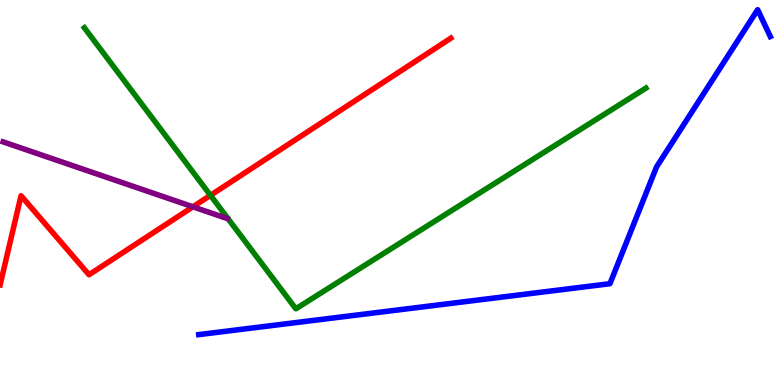[{'lines': ['blue', 'red'], 'intersections': []}, {'lines': ['green', 'red'], 'intersections': [{'x': 2.72, 'y': 4.93}]}, {'lines': ['purple', 'red'], 'intersections': [{'x': 2.49, 'y': 4.63}]}, {'lines': ['blue', 'green'], 'intersections': []}, {'lines': ['blue', 'purple'], 'intersections': []}, {'lines': ['green', 'purple'], 'intersections': []}]